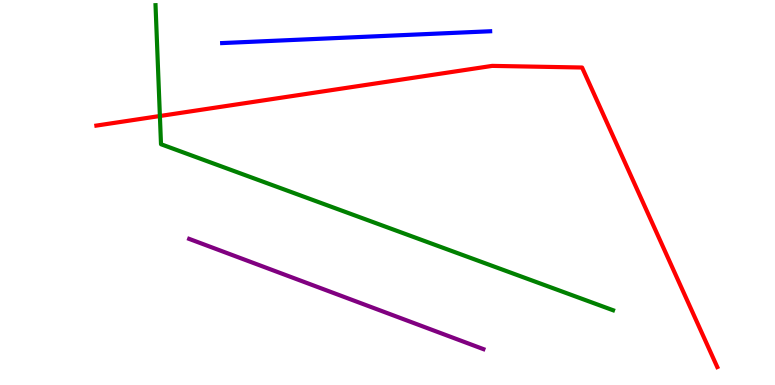[{'lines': ['blue', 'red'], 'intersections': []}, {'lines': ['green', 'red'], 'intersections': [{'x': 2.06, 'y': 6.99}]}, {'lines': ['purple', 'red'], 'intersections': []}, {'lines': ['blue', 'green'], 'intersections': []}, {'lines': ['blue', 'purple'], 'intersections': []}, {'lines': ['green', 'purple'], 'intersections': []}]